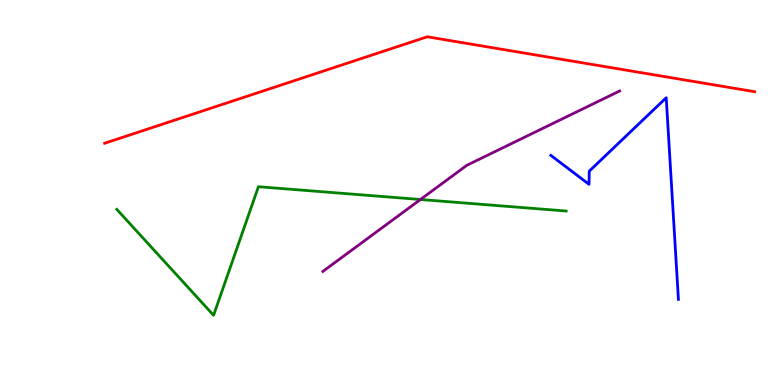[{'lines': ['blue', 'red'], 'intersections': []}, {'lines': ['green', 'red'], 'intersections': []}, {'lines': ['purple', 'red'], 'intersections': []}, {'lines': ['blue', 'green'], 'intersections': []}, {'lines': ['blue', 'purple'], 'intersections': []}, {'lines': ['green', 'purple'], 'intersections': [{'x': 5.42, 'y': 4.82}]}]